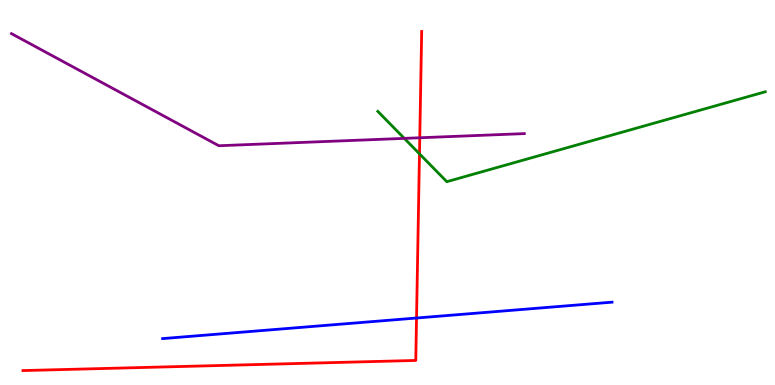[{'lines': ['blue', 'red'], 'intersections': [{'x': 5.37, 'y': 1.74}]}, {'lines': ['green', 'red'], 'intersections': [{'x': 5.41, 'y': 6.0}]}, {'lines': ['purple', 'red'], 'intersections': [{'x': 5.42, 'y': 6.42}]}, {'lines': ['blue', 'green'], 'intersections': []}, {'lines': ['blue', 'purple'], 'intersections': []}, {'lines': ['green', 'purple'], 'intersections': [{'x': 5.22, 'y': 6.41}]}]